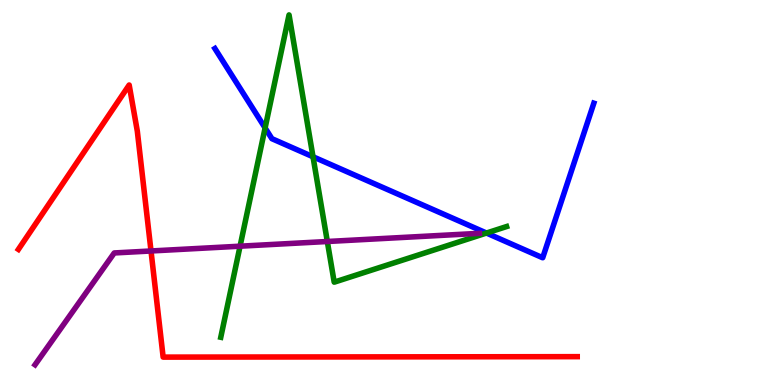[{'lines': ['blue', 'red'], 'intersections': []}, {'lines': ['green', 'red'], 'intersections': []}, {'lines': ['purple', 'red'], 'intersections': [{'x': 1.95, 'y': 3.48}]}, {'lines': ['blue', 'green'], 'intersections': [{'x': 3.42, 'y': 6.68}, {'x': 4.04, 'y': 5.93}, {'x': 6.28, 'y': 3.95}]}, {'lines': ['blue', 'purple'], 'intersections': []}, {'lines': ['green', 'purple'], 'intersections': [{'x': 3.1, 'y': 3.61}, {'x': 4.22, 'y': 3.73}]}]